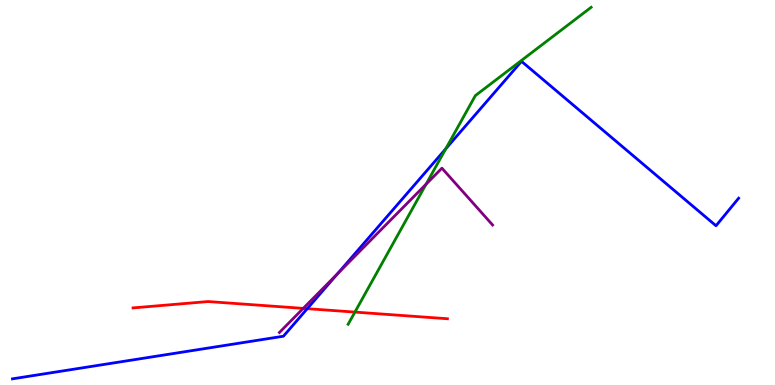[{'lines': ['blue', 'red'], 'intersections': [{'x': 3.96, 'y': 1.98}]}, {'lines': ['green', 'red'], 'intersections': [{'x': 4.58, 'y': 1.89}]}, {'lines': ['purple', 'red'], 'intersections': [{'x': 3.91, 'y': 1.99}]}, {'lines': ['blue', 'green'], 'intersections': [{'x': 5.75, 'y': 6.14}]}, {'lines': ['blue', 'purple'], 'intersections': [{'x': 4.36, 'y': 2.9}]}, {'lines': ['green', 'purple'], 'intersections': [{'x': 5.5, 'y': 5.22}]}]